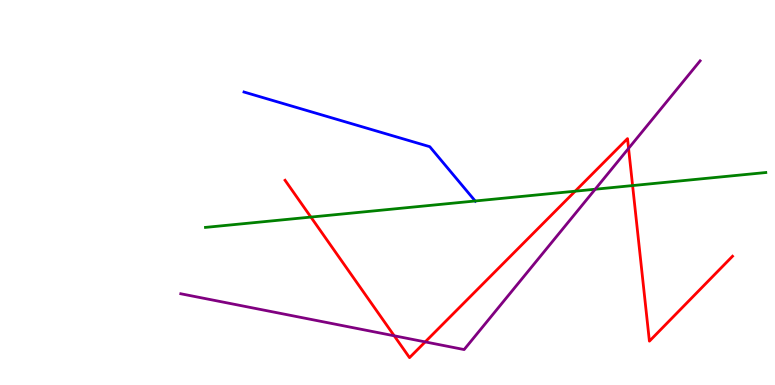[{'lines': ['blue', 'red'], 'intersections': []}, {'lines': ['green', 'red'], 'intersections': [{'x': 4.01, 'y': 4.36}, {'x': 7.42, 'y': 5.03}, {'x': 8.16, 'y': 5.18}]}, {'lines': ['purple', 'red'], 'intersections': [{'x': 5.09, 'y': 1.28}, {'x': 5.49, 'y': 1.12}, {'x': 8.11, 'y': 6.15}]}, {'lines': ['blue', 'green'], 'intersections': [{'x': 6.13, 'y': 4.78}]}, {'lines': ['blue', 'purple'], 'intersections': []}, {'lines': ['green', 'purple'], 'intersections': [{'x': 7.68, 'y': 5.08}]}]